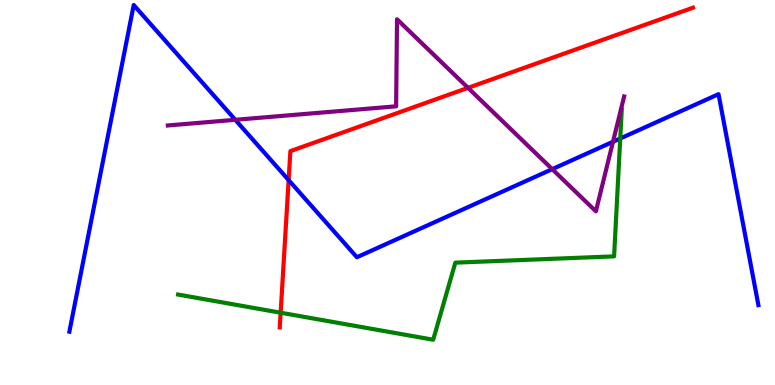[{'lines': ['blue', 'red'], 'intersections': [{'x': 3.72, 'y': 5.32}]}, {'lines': ['green', 'red'], 'intersections': [{'x': 3.62, 'y': 1.88}]}, {'lines': ['purple', 'red'], 'intersections': [{'x': 6.04, 'y': 7.72}]}, {'lines': ['blue', 'green'], 'intersections': [{'x': 8.0, 'y': 6.4}]}, {'lines': ['blue', 'purple'], 'intersections': [{'x': 3.04, 'y': 6.89}, {'x': 7.13, 'y': 5.61}, {'x': 7.91, 'y': 6.32}]}, {'lines': ['green', 'purple'], 'intersections': []}]